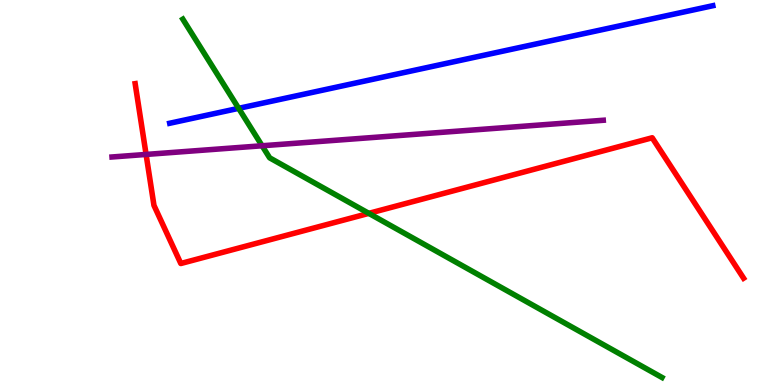[{'lines': ['blue', 'red'], 'intersections': []}, {'lines': ['green', 'red'], 'intersections': [{'x': 4.76, 'y': 4.46}]}, {'lines': ['purple', 'red'], 'intersections': [{'x': 1.89, 'y': 5.99}]}, {'lines': ['blue', 'green'], 'intersections': [{'x': 3.08, 'y': 7.19}]}, {'lines': ['blue', 'purple'], 'intersections': []}, {'lines': ['green', 'purple'], 'intersections': [{'x': 3.38, 'y': 6.21}]}]